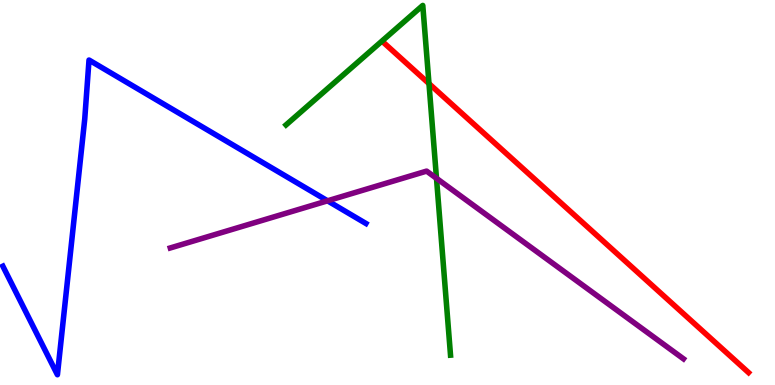[{'lines': ['blue', 'red'], 'intersections': []}, {'lines': ['green', 'red'], 'intersections': [{'x': 5.54, 'y': 7.83}]}, {'lines': ['purple', 'red'], 'intersections': []}, {'lines': ['blue', 'green'], 'intersections': []}, {'lines': ['blue', 'purple'], 'intersections': [{'x': 4.23, 'y': 4.78}]}, {'lines': ['green', 'purple'], 'intersections': [{'x': 5.63, 'y': 5.37}]}]